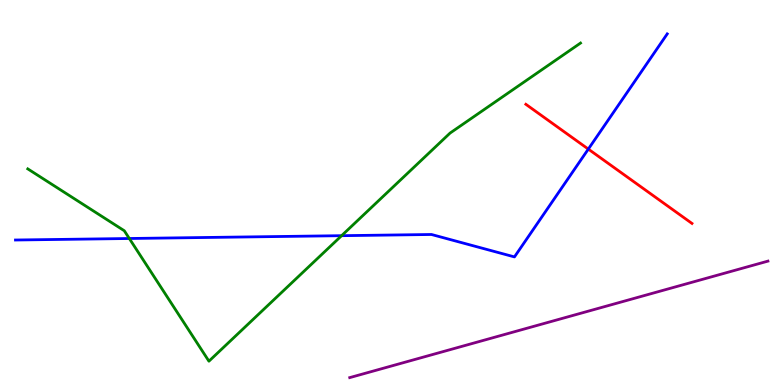[{'lines': ['blue', 'red'], 'intersections': [{'x': 7.59, 'y': 6.13}]}, {'lines': ['green', 'red'], 'intersections': []}, {'lines': ['purple', 'red'], 'intersections': []}, {'lines': ['blue', 'green'], 'intersections': [{'x': 1.67, 'y': 3.81}, {'x': 4.41, 'y': 3.88}]}, {'lines': ['blue', 'purple'], 'intersections': []}, {'lines': ['green', 'purple'], 'intersections': []}]